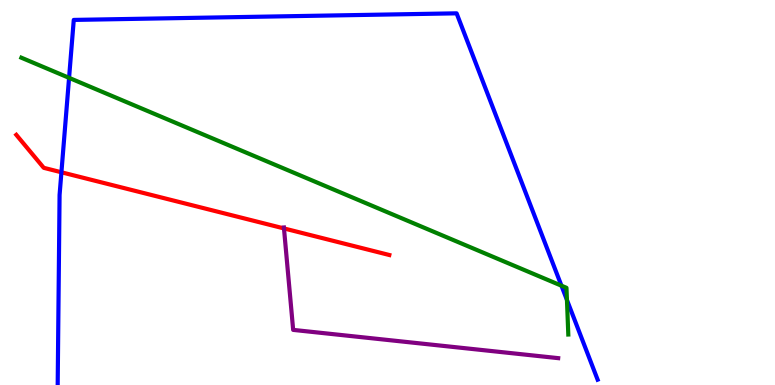[{'lines': ['blue', 'red'], 'intersections': [{'x': 0.792, 'y': 5.53}]}, {'lines': ['green', 'red'], 'intersections': []}, {'lines': ['purple', 'red'], 'intersections': [{'x': 3.66, 'y': 4.07}]}, {'lines': ['blue', 'green'], 'intersections': [{'x': 0.891, 'y': 7.98}, {'x': 7.24, 'y': 2.58}, {'x': 7.32, 'y': 2.21}]}, {'lines': ['blue', 'purple'], 'intersections': []}, {'lines': ['green', 'purple'], 'intersections': []}]